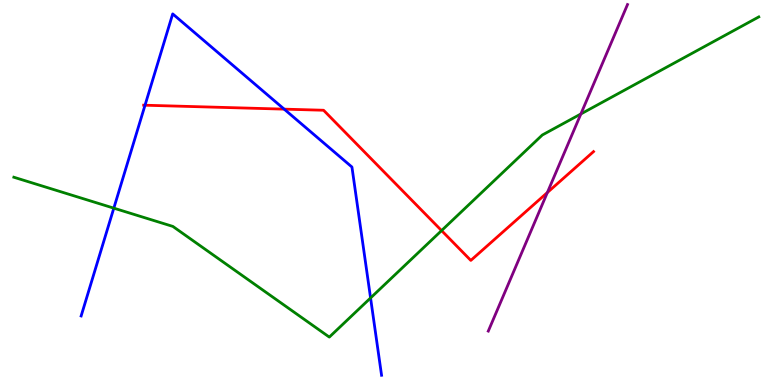[{'lines': ['blue', 'red'], 'intersections': [{'x': 1.87, 'y': 7.27}, {'x': 3.67, 'y': 7.17}]}, {'lines': ['green', 'red'], 'intersections': [{'x': 5.7, 'y': 4.01}]}, {'lines': ['purple', 'red'], 'intersections': [{'x': 7.06, 'y': 5.0}]}, {'lines': ['blue', 'green'], 'intersections': [{'x': 1.47, 'y': 4.59}, {'x': 4.78, 'y': 2.26}]}, {'lines': ['blue', 'purple'], 'intersections': []}, {'lines': ['green', 'purple'], 'intersections': [{'x': 7.5, 'y': 7.04}]}]